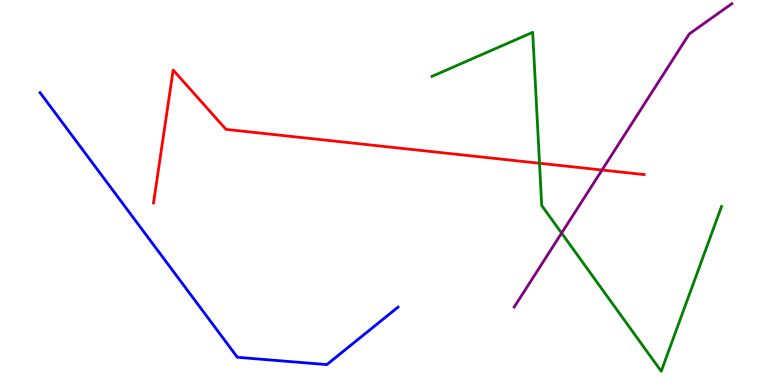[{'lines': ['blue', 'red'], 'intersections': []}, {'lines': ['green', 'red'], 'intersections': [{'x': 6.96, 'y': 5.76}]}, {'lines': ['purple', 'red'], 'intersections': [{'x': 7.77, 'y': 5.58}]}, {'lines': ['blue', 'green'], 'intersections': []}, {'lines': ['blue', 'purple'], 'intersections': []}, {'lines': ['green', 'purple'], 'intersections': [{'x': 7.25, 'y': 3.95}]}]